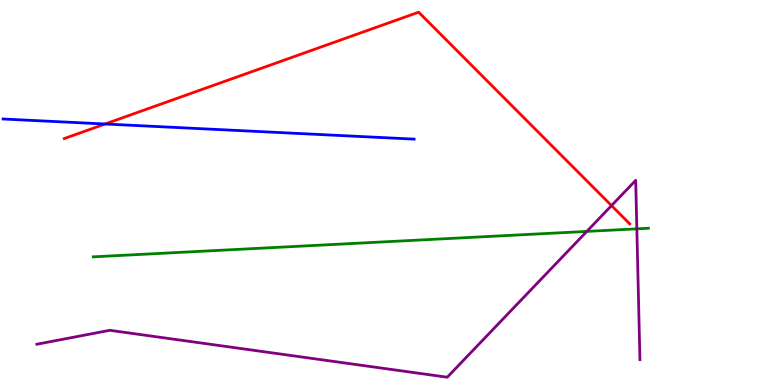[{'lines': ['blue', 'red'], 'intersections': [{'x': 1.36, 'y': 6.78}]}, {'lines': ['green', 'red'], 'intersections': []}, {'lines': ['purple', 'red'], 'intersections': [{'x': 7.89, 'y': 4.66}]}, {'lines': ['blue', 'green'], 'intersections': []}, {'lines': ['blue', 'purple'], 'intersections': []}, {'lines': ['green', 'purple'], 'intersections': [{'x': 7.57, 'y': 3.99}, {'x': 8.22, 'y': 4.06}]}]